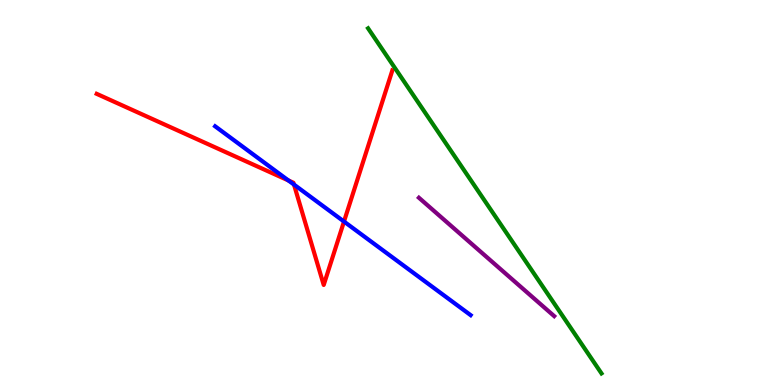[{'lines': ['blue', 'red'], 'intersections': [{'x': 3.72, 'y': 5.31}, {'x': 3.79, 'y': 5.21}, {'x': 4.44, 'y': 4.25}]}, {'lines': ['green', 'red'], 'intersections': []}, {'lines': ['purple', 'red'], 'intersections': []}, {'lines': ['blue', 'green'], 'intersections': []}, {'lines': ['blue', 'purple'], 'intersections': []}, {'lines': ['green', 'purple'], 'intersections': []}]